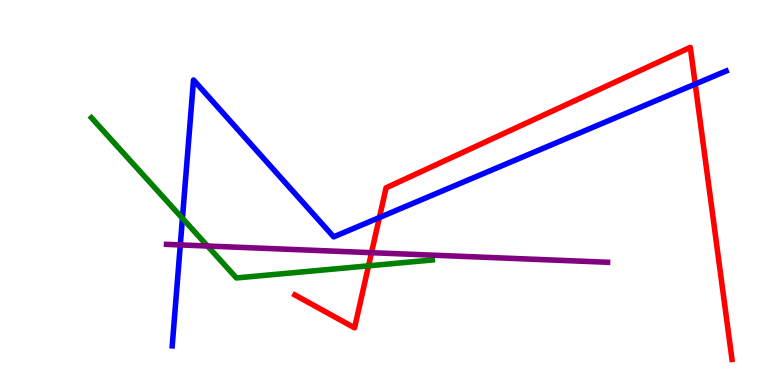[{'lines': ['blue', 'red'], 'intersections': [{'x': 4.9, 'y': 4.35}, {'x': 8.97, 'y': 7.82}]}, {'lines': ['green', 'red'], 'intersections': [{'x': 4.76, 'y': 3.1}]}, {'lines': ['purple', 'red'], 'intersections': [{'x': 4.79, 'y': 3.44}]}, {'lines': ['blue', 'green'], 'intersections': [{'x': 2.35, 'y': 4.33}]}, {'lines': ['blue', 'purple'], 'intersections': [{'x': 2.33, 'y': 3.64}]}, {'lines': ['green', 'purple'], 'intersections': [{'x': 2.68, 'y': 3.61}]}]